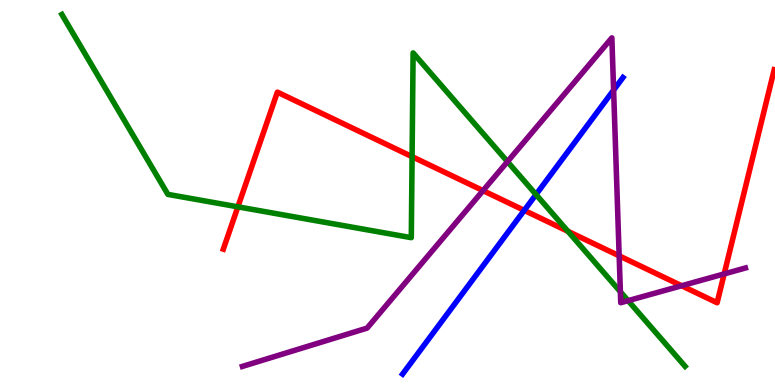[{'lines': ['blue', 'red'], 'intersections': [{'x': 6.76, 'y': 4.54}]}, {'lines': ['green', 'red'], 'intersections': [{'x': 3.07, 'y': 4.63}, {'x': 5.32, 'y': 5.93}, {'x': 7.33, 'y': 3.99}]}, {'lines': ['purple', 'red'], 'intersections': [{'x': 6.23, 'y': 5.05}, {'x': 7.99, 'y': 3.35}, {'x': 8.8, 'y': 2.58}, {'x': 9.34, 'y': 2.89}]}, {'lines': ['blue', 'green'], 'intersections': [{'x': 6.92, 'y': 4.95}]}, {'lines': ['blue', 'purple'], 'intersections': [{'x': 7.92, 'y': 7.66}]}, {'lines': ['green', 'purple'], 'intersections': [{'x': 6.55, 'y': 5.8}, {'x': 8.0, 'y': 2.42}, {'x': 8.1, 'y': 2.19}]}]